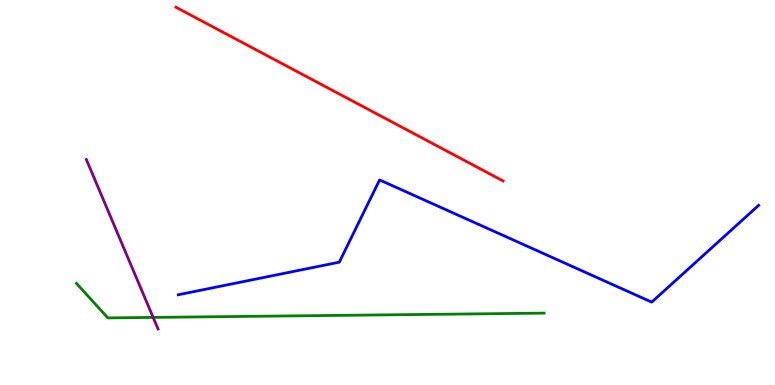[{'lines': ['blue', 'red'], 'intersections': []}, {'lines': ['green', 'red'], 'intersections': []}, {'lines': ['purple', 'red'], 'intersections': []}, {'lines': ['blue', 'green'], 'intersections': []}, {'lines': ['blue', 'purple'], 'intersections': []}, {'lines': ['green', 'purple'], 'intersections': [{'x': 1.98, 'y': 1.76}]}]